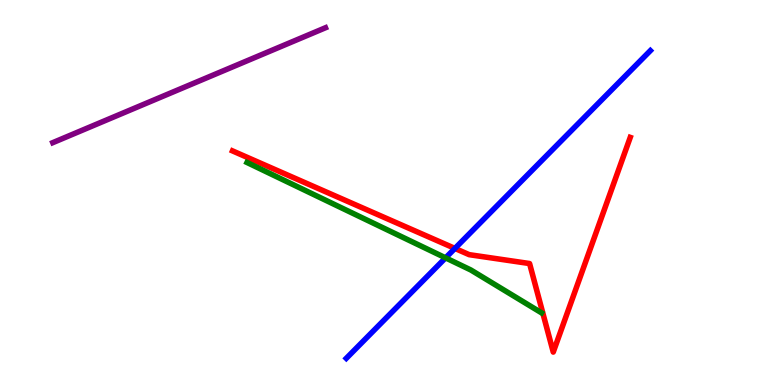[{'lines': ['blue', 'red'], 'intersections': [{'x': 5.87, 'y': 3.55}]}, {'lines': ['green', 'red'], 'intersections': []}, {'lines': ['purple', 'red'], 'intersections': []}, {'lines': ['blue', 'green'], 'intersections': [{'x': 5.75, 'y': 3.3}]}, {'lines': ['blue', 'purple'], 'intersections': []}, {'lines': ['green', 'purple'], 'intersections': []}]